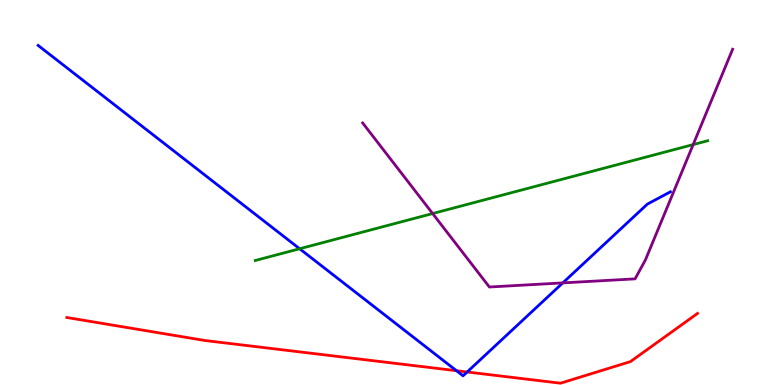[{'lines': ['blue', 'red'], 'intersections': [{'x': 5.89, 'y': 0.371}, {'x': 6.03, 'y': 0.338}]}, {'lines': ['green', 'red'], 'intersections': []}, {'lines': ['purple', 'red'], 'intersections': []}, {'lines': ['blue', 'green'], 'intersections': [{'x': 3.87, 'y': 3.54}]}, {'lines': ['blue', 'purple'], 'intersections': [{'x': 7.26, 'y': 2.65}]}, {'lines': ['green', 'purple'], 'intersections': [{'x': 5.58, 'y': 4.45}, {'x': 8.94, 'y': 6.24}]}]